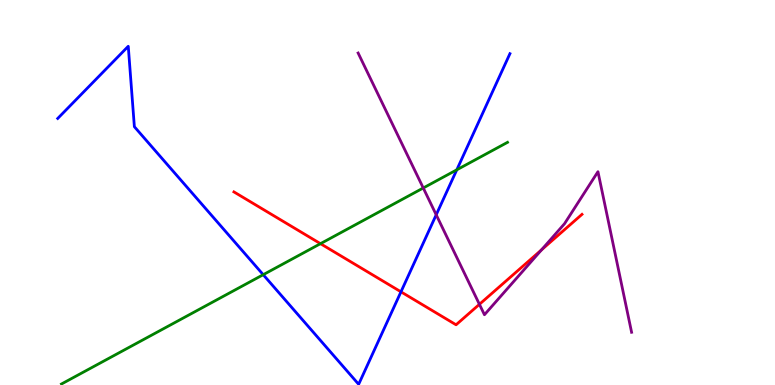[{'lines': ['blue', 'red'], 'intersections': [{'x': 5.17, 'y': 2.42}]}, {'lines': ['green', 'red'], 'intersections': [{'x': 4.14, 'y': 3.67}]}, {'lines': ['purple', 'red'], 'intersections': [{'x': 6.19, 'y': 2.1}, {'x': 6.99, 'y': 3.51}]}, {'lines': ['blue', 'green'], 'intersections': [{'x': 3.4, 'y': 2.87}, {'x': 5.89, 'y': 5.59}]}, {'lines': ['blue', 'purple'], 'intersections': [{'x': 5.63, 'y': 4.42}]}, {'lines': ['green', 'purple'], 'intersections': [{'x': 5.46, 'y': 5.12}]}]